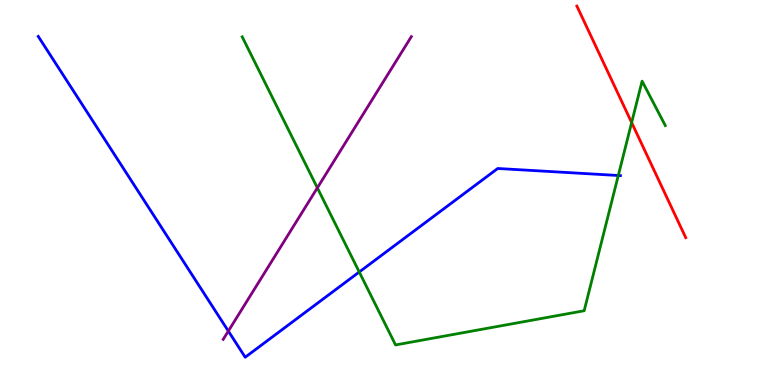[{'lines': ['blue', 'red'], 'intersections': []}, {'lines': ['green', 'red'], 'intersections': [{'x': 8.15, 'y': 6.82}]}, {'lines': ['purple', 'red'], 'intersections': []}, {'lines': ['blue', 'green'], 'intersections': [{'x': 4.64, 'y': 2.94}, {'x': 7.98, 'y': 5.44}]}, {'lines': ['blue', 'purple'], 'intersections': [{'x': 2.95, 'y': 1.4}]}, {'lines': ['green', 'purple'], 'intersections': [{'x': 4.1, 'y': 5.12}]}]